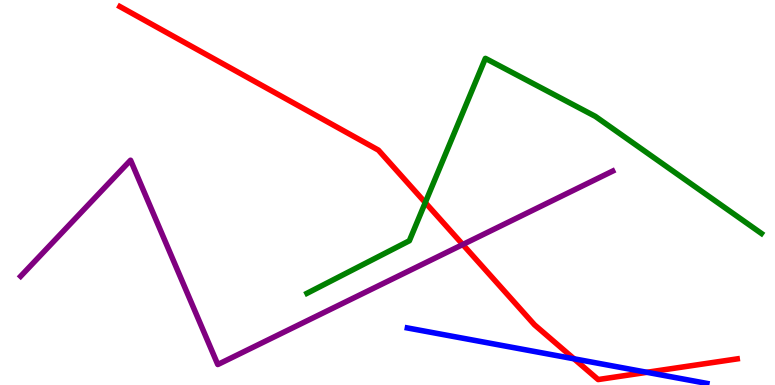[{'lines': ['blue', 'red'], 'intersections': [{'x': 7.41, 'y': 0.68}, {'x': 8.35, 'y': 0.33}]}, {'lines': ['green', 'red'], 'intersections': [{'x': 5.49, 'y': 4.74}]}, {'lines': ['purple', 'red'], 'intersections': [{'x': 5.97, 'y': 3.65}]}, {'lines': ['blue', 'green'], 'intersections': []}, {'lines': ['blue', 'purple'], 'intersections': []}, {'lines': ['green', 'purple'], 'intersections': []}]